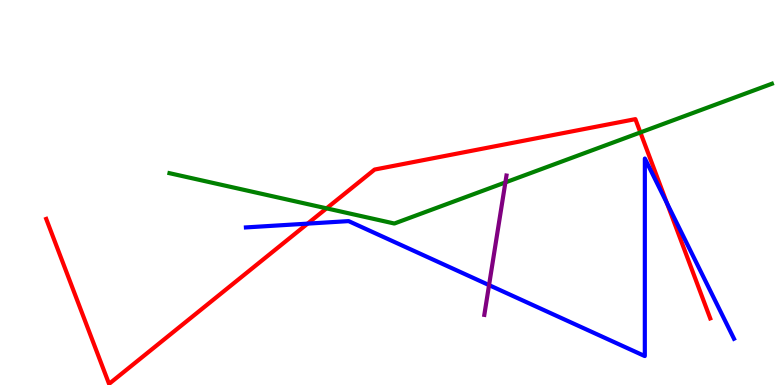[{'lines': ['blue', 'red'], 'intersections': [{'x': 3.97, 'y': 4.19}, {'x': 8.61, 'y': 4.72}]}, {'lines': ['green', 'red'], 'intersections': [{'x': 4.21, 'y': 4.59}, {'x': 8.26, 'y': 6.56}]}, {'lines': ['purple', 'red'], 'intersections': []}, {'lines': ['blue', 'green'], 'intersections': []}, {'lines': ['blue', 'purple'], 'intersections': [{'x': 6.31, 'y': 2.59}]}, {'lines': ['green', 'purple'], 'intersections': [{'x': 6.52, 'y': 5.26}]}]